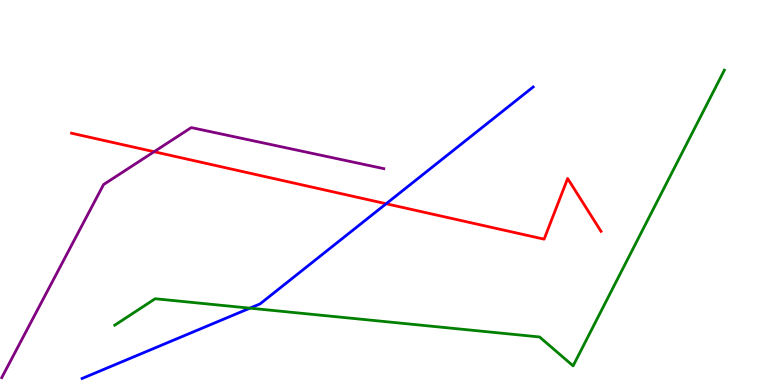[{'lines': ['blue', 'red'], 'intersections': [{'x': 4.98, 'y': 4.71}]}, {'lines': ['green', 'red'], 'intersections': []}, {'lines': ['purple', 'red'], 'intersections': [{'x': 1.99, 'y': 6.06}]}, {'lines': ['blue', 'green'], 'intersections': [{'x': 3.22, 'y': 2.0}]}, {'lines': ['blue', 'purple'], 'intersections': []}, {'lines': ['green', 'purple'], 'intersections': []}]